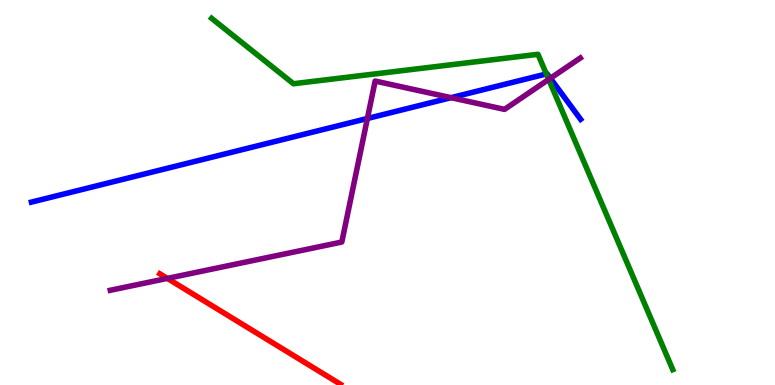[{'lines': ['blue', 'red'], 'intersections': []}, {'lines': ['green', 'red'], 'intersections': []}, {'lines': ['purple', 'red'], 'intersections': [{'x': 2.16, 'y': 2.77}]}, {'lines': ['blue', 'green'], 'intersections': [{'x': 7.05, 'y': 8.08}]}, {'lines': ['blue', 'purple'], 'intersections': [{'x': 4.74, 'y': 6.92}, {'x': 5.82, 'y': 7.46}, {'x': 7.1, 'y': 7.97}]}, {'lines': ['green', 'purple'], 'intersections': [{'x': 7.08, 'y': 7.94}]}]